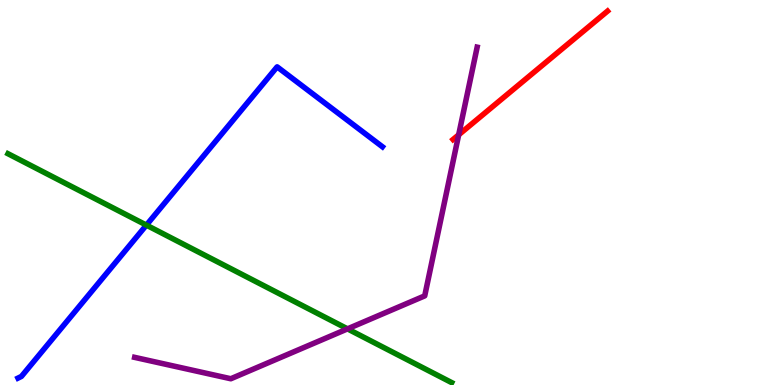[{'lines': ['blue', 'red'], 'intersections': []}, {'lines': ['green', 'red'], 'intersections': []}, {'lines': ['purple', 'red'], 'intersections': [{'x': 5.92, 'y': 6.5}]}, {'lines': ['blue', 'green'], 'intersections': [{'x': 1.89, 'y': 4.15}]}, {'lines': ['blue', 'purple'], 'intersections': []}, {'lines': ['green', 'purple'], 'intersections': [{'x': 4.48, 'y': 1.46}]}]